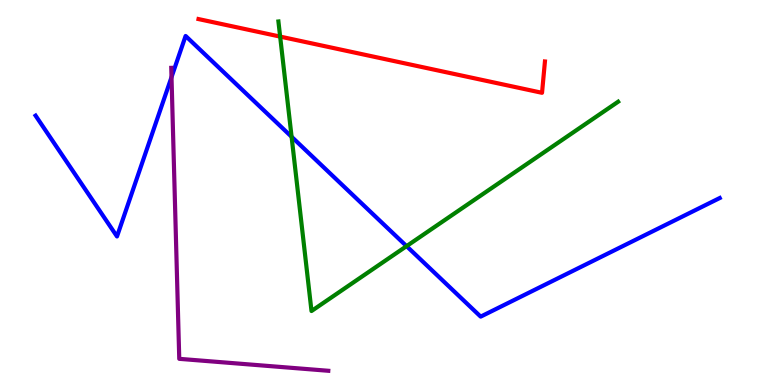[{'lines': ['blue', 'red'], 'intersections': []}, {'lines': ['green', 'red'], 'intersections': [{'x': 3.61, 'y': 9.05}]}, {'lines': ['purple', 'red'], 'intersections': []}, {'lines': ['blue', 'green'], 'intersections': [{'x': 3.76, 'y': 6.45}, {'x': 5.25, 'y': 3.61}]}, {'lines': ['blue', 'purple'], 'intersections': [{'x': 2.21, 'y': 8.0}]}, {'lines': ['green', 'purple'], 'intersections': []}]